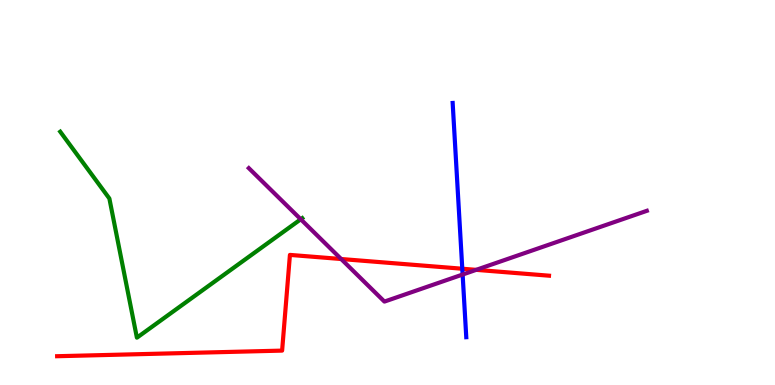[{'lines': ['blue', 'red'], 'intersections': [{'x': 5.97, 'y': 3.02}]}, {'lines': ['green', 'red'], 'intersections': []}, {'lines': ['purple', 'red'], 'intersections': [{'x': 4.4, 'y': 3.27}, {'x': 6.14, 'y': 2.99}]}, {'lines': ['blue', 'green'], 'intersections': []}, {'lines': ['blue', 'purple'], 'intersections': [{'x': 5.97, 'y': 2.87}]}, {'lines': ['green', 'purple'], 'intersections': [{'x': 3.88, 'y': 4.3}]}]